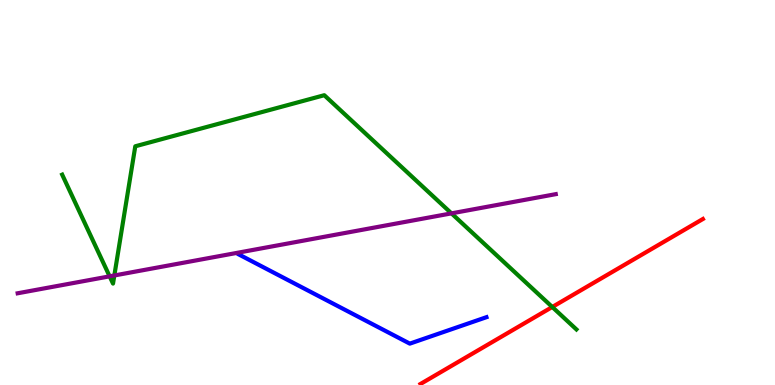[{'lines': ['blue', 'red'], 'intersections': []}, {'lines': ['green', 'red'], 'intersections': [{'x': 7.13, 'y': 2.03}]}, {'lines': ['purple', 'red'], 'intersections': []}, {'lines': ['blue', 'green'], 'intersections': []}, {'lines': ['blue', 'purple'], 'intersections': []}, {'lines': ['green', 'purple'], 'intersections': [{'x': 1.41, 'y': 2.82}, {'x': 1.48, 'y': 2.84}, {'x': 5.83, 'y': 4.46}]}]